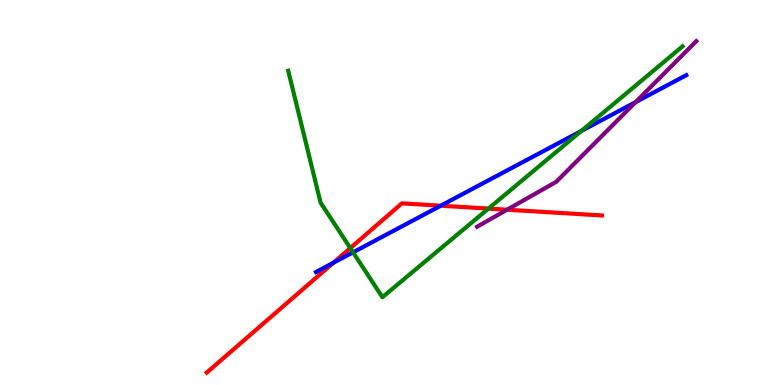[{'lines': ['blue', 'red'], 'intersections': [{'x': 4.3, 'y': 3.17}, {'x': 5.69, 'y': 4.66}]}, {'lines': ['green', 'red'], 'intersections': [{'x': 4.52, 'y': 3.56}, {'x': 6.3, 'y': 4.58}]}, {'lines': ['purple', 'red'], 'intersections': [{'x': 6.54, 'y': 4.55}]}, {'lines': ['blue', 'green'], 'intersections': [{'x': 4.56, 'y': 3.45}, {'x': 7.5, 'y': 6.6}]}, {'lines': ['blue', 'purple'], 'intersections': [{'x': 8.2, 'y': 7.35}]}, {'lines': ['green', 'purple'], 'intersections': []}]